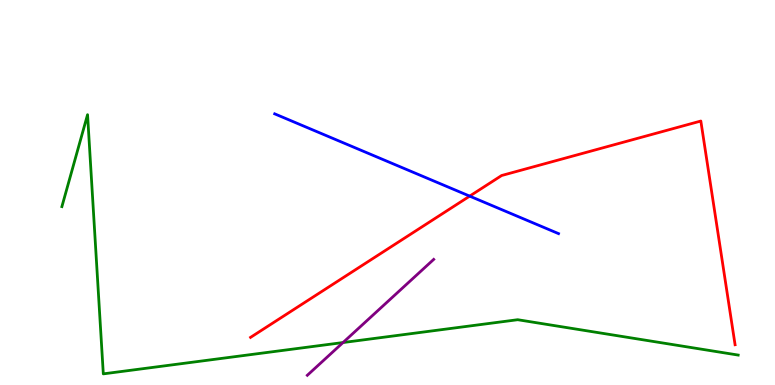[{'lines': ['blue', 'red'], 'intersections': [{'x': 6.06, 'y': 4.91}]}, {'lines': ['green', 'red'], 'intersections': []}, {'lines': ['purple', 'red'], 'intersections': []}, {'lines': ['blue', 'green'], 'intersections': []}, {'lines': ['blue', 'purple'], 'intersections': []}, {'lines': ['green', 'purple'], 'intersections': [{'x': 4.43, 'y': 1.1}]}]